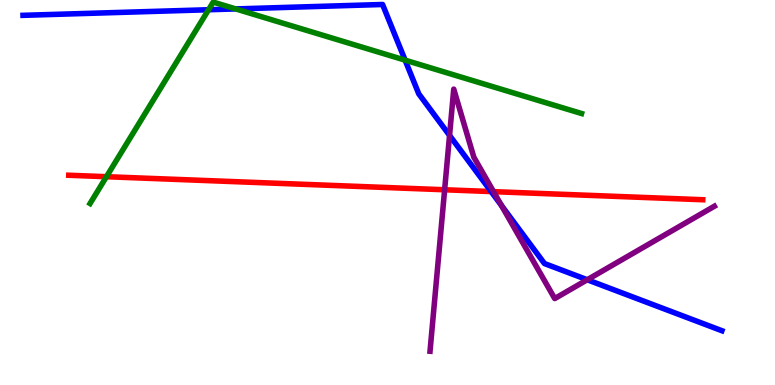[{'lines': ['blue', 'red'], 'intersections': [{'x': 6.34, 'y': 5.02}]}, {'lines': ['green', 'red'], 'intersections': [{'x': 1.37, 'y': 5.41}]}, {'lines': ['purple', 'red'], 'intersections': [{'x': 5.74, 'y': 5.07}, {'x': 6.37, 'y': 5.02}]}, {'lines': ['blue', 'green'], 'intersections': [{'x': 2.69, 'y': 9.75}, {'x': 3.04, 'y': 9.77}, {'x': 5.23, 'y': 8.44}]}, {'lines': ['blue', 'purple'], 'intersections': [{'x': 5.8, 'y': 6.48}, {'x': 6.47, 'y': 4.66}, {'x': 7.58, 'y': 2.73}]}, {'lines': ['green', 'purple'], 'intersections': []}]